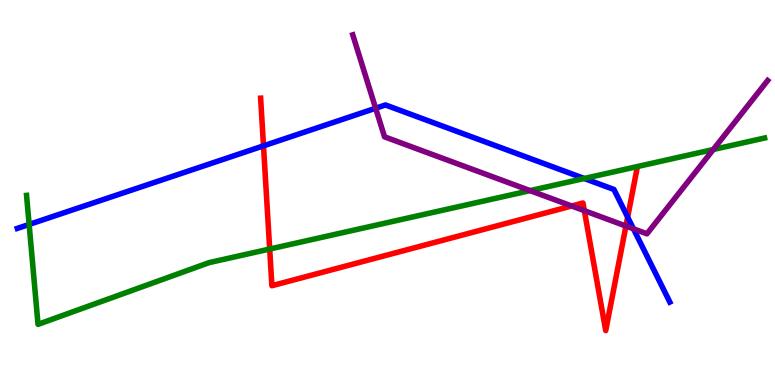[{'lines': ['blue', 'red'], 'intersections': [{'x': 3.4, 'y': 6.21}, {'x': 8.1, 'y': 4.36}]}, {'lines': ['green', 'red'], 'intersections': [{'x': 3.48, 'y': 3.53}]}, {'lines': ['purple', 'red'], 'intersections': [{'x': 7.38, 'y': 4.65}, {'x': 7.54, 'y': 4.53}, {'x': 8.08, 'y': 4.13}]}, {'lines': ['blue', 'green'], 'intersections': [{'x': 0.376, 'y': 4.17}, {'x': 7.54, 'y': 5.36}]}, {'lines': ['blue', 'purple'], 'intersections': [{'x': 4.85, 'y': 7.19}, {'x': 8.17, 'y': 4.06}]}, {'lines': ['green', 'purple'], 'intersections': [{'x': 6.84, 'y': 5.05}, {'x': 9.2, 'y': 6.12}]}]